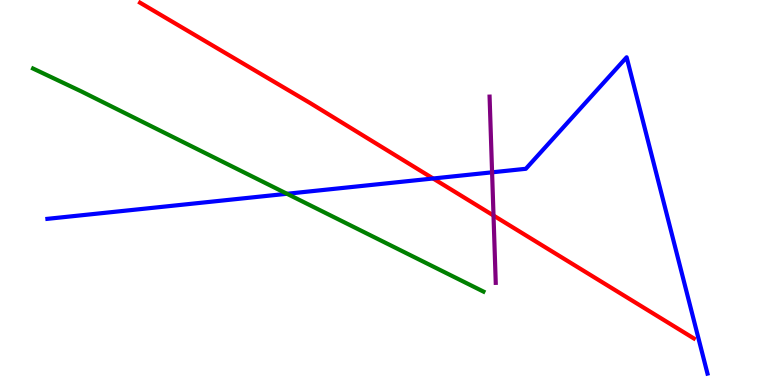[{'lines': ['blue', 'red'], 'intersections': [{'x': 5.59, 'y': 5.36}]}, {'lines': ['green', 'red'], 'intersections': []}, {'lines': ['purple', 'red'], 'intersections': [{'x': 6.37, 'y': 4.4}]}, {'lines': ['blue', 'green'], 'intersections': [{'x': 3.7, 'y': 4.97}]}, {'lines': ['blue', 'purple'], 'intersections': [{'x': 6.35, 'y': 5.52}]}, {'lines': ['green', 'purple'], 'intersections': []}]